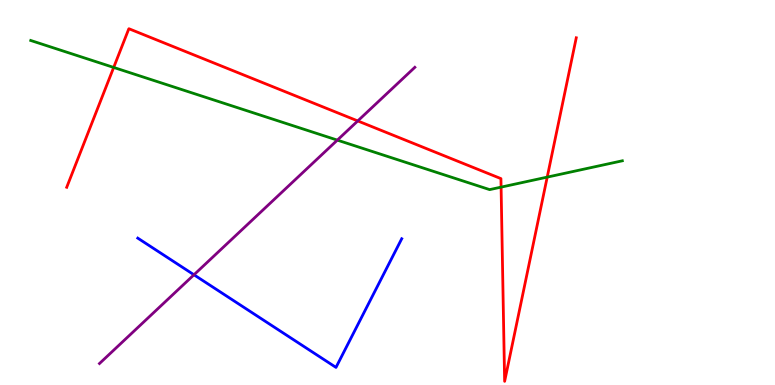[{'lines': ['blue', 'red'], 'intersections': []}, {'lines': ['green', 'red'], 'intersections': [{'x': 1.47, 'y': 8.25}, {'x': 6.47, 'y': 5.14}, {'x': 7.06, 'y': 5.4}]}, {'lines': ['purple', 'red'], 'intersections': [{'x': 4.62, 'y': 6.86}]}, {'lines': ['blue', 'green'], 'intersections': []}, {'lines': ['blue', 'purple'], 'intersections': [{'x': 2.5, 'y': 2.86}]}, {'lines': ['green', 'purple'], 'intersections': [{'x': 4.35, 'y': 6.36}]}]